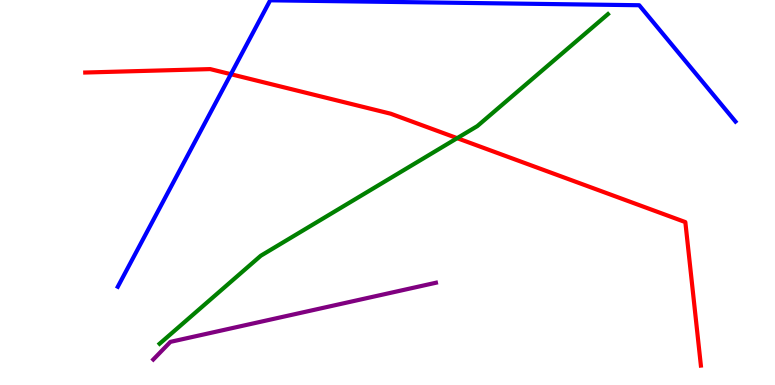[{'lines': ['blue', 'red'], 'intersections': [{'x': 2.98, 'y': 8.07}]}, {'lines': ['green', 'red'], 'intersections': [{'x': 5.9, 'y': 6.41}]}, {'lines': ['purple', 'red'], 'intersections': []}, {'lines': ['blue', 'green'], 'intersections': []}, {'lines': ['blue', 'purple'], 'intersections': []}, {'lines': ['green', 'purple'], 'intersections': []}]